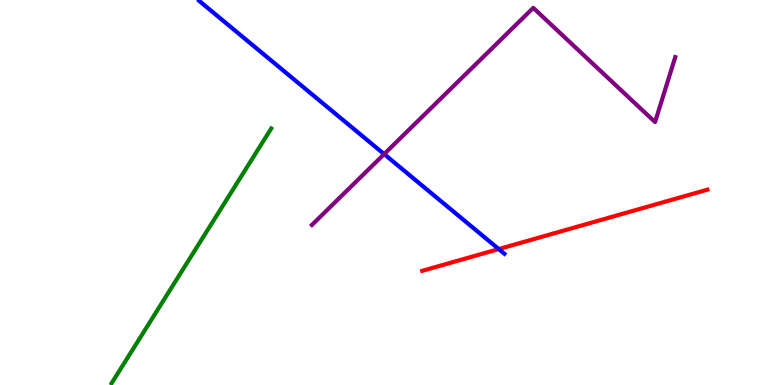[{'lines': ['blue', 'red'], 'intersections': [{'x': 6.44, 'y': 3.53}]}, {'lines': ['green', 'red'], 'intersections': []}, {'lines': ['purple', 'red'], 'intersections': []}, {'lines': ['blue', 'green'], 'intersections': []}, {'lines': ['blue', 'purple'], 'intersections': [{'x': 4.96, 'y': 6.0}]}, {'lines': ['green', 'purple'], 'intersections': []}]